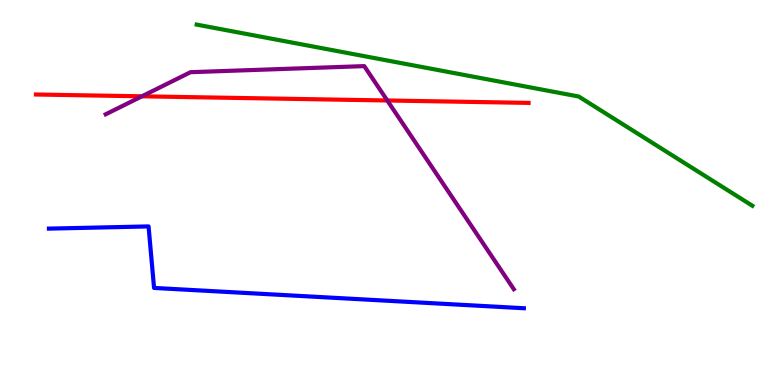[{'lines': ['blue', 'red'], 'intersections': []}, {'lines': ['green', 'red'], 'intersections': []}, {'lines': ['purple', 'red'], 'intersections': [{'x': 1.83, 'y': 7.5}, {'x': 5.0, 'y': 7.39}]}, {'lines': ['blue', 'green'], 'intersections': []}, {'lines': ['blue', 'purple'], 'intersections': []}, {'lines': ['green', 'purple'], 'intersections': []}]